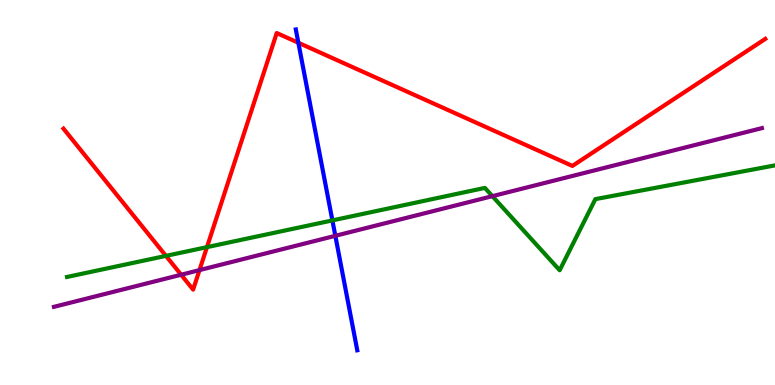[{'lines': ['blue', 'red'], 'intersections': [{'x': 3.85, 'y': 8.89}]}, {'lines': ['green', 'red'], 'intersections': [{'x': 2.14, 'y': 3.35}, {'x': 2.67, 'y': 3.58}]}, {'lines': ['purple', 'red'], 'intersections': [{'x': 2.34, 'y': 2.86}, {'x': 2.57, 'y': 2.98}]}, {'lines': ['blue', 'green'], 'intersections': [{'x': 4.29, 'y': 4.28}]}, {'lines': ['blue', 'purple'], 'intersections': [{'x': 4.33, 'y': 3.88}]}, {'lines': ['green', 'purple'], 'intersections': [{'x': 6.35, 'y': 4.9}]}]